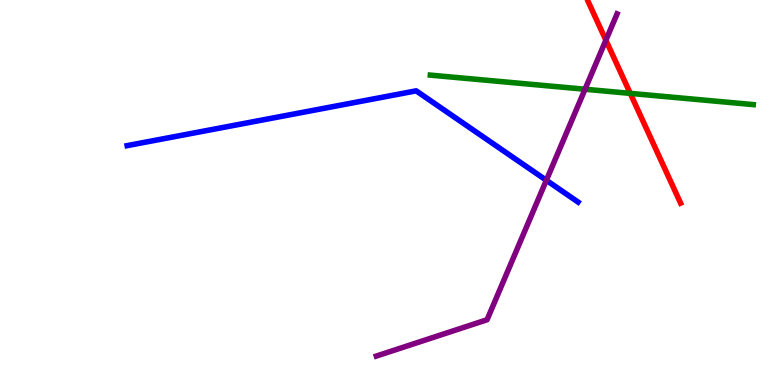[{'lines': ['blue', 'red'], 'intersections': []}, {'lines': ['green', 'red'], 'intersections': [{'x': 8.13, 'y': 7.57}]}, {'lines': ['purple', 'red'], 'intersections': [{'x': 7.82, 'y': 8.96}]}, {'lines': ['blue', 'green'], 'intersections': []}, {'lines': ['blue', 'purple'], 'intersections': [{'x': 7.05, 'y': 5.32}]}, {'lines': ['green', 'purple'], 'intersections': [{'x': 7.55, 'y': 7.68}]}]